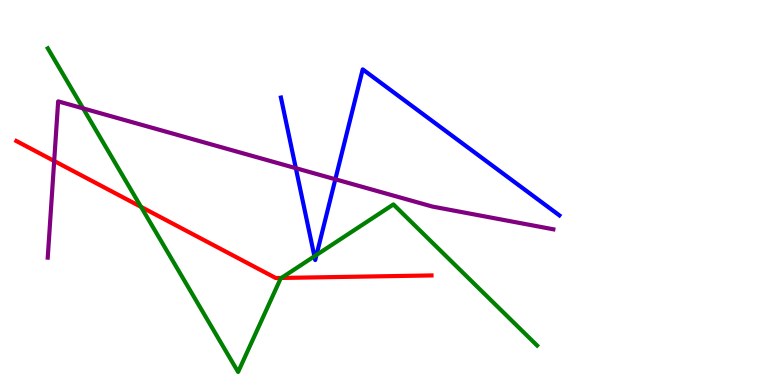[{'lines': ['blue', 'red'], 'intersections': []}, {'lines': ['green', 'red'], 'intersections': [{'x': 1.82, 'y': 4.63}, {'x': 3.63, 'y': 2.78}]}, {'lines': ['purple', 'red'], 'intersections': [{'x': 0.699, 'y': 5.82}]}, {'lines': ['blue', 'green'], 'intersections': [{'x': 4.06, 'y': 3.34}, {'x': 4.08, 'y': 3.38}]}, {'lines': ['blue', 'purple'], 'intersections': [{'x': 3.82, 'y': 5.63}, {'x': 4.33, 'y': 5.34}]}, {'lines': ['green', 'purple'], 'intersections': [{'x': 1.07, 'y': 7.18}]}]